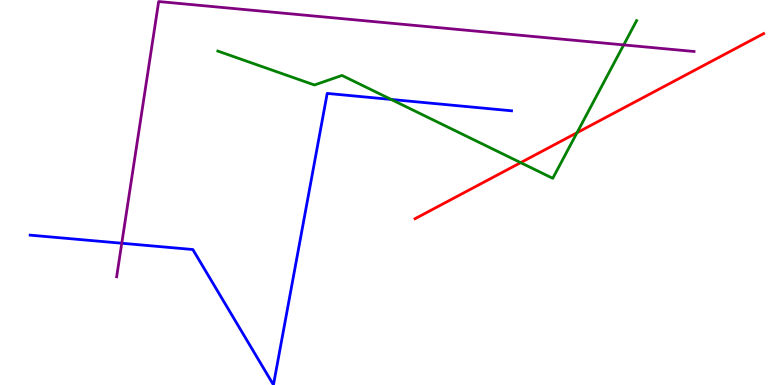[{'lines': ['blue', 'red'], 'intersections': []}, {'lines': ['green', 'red'], 'intersections': [{'x': 6.72, 'y': 5.78}, {'x': 7.45, 'y': 6.55}]}, {'lines': ['purple', 'red'], 'intersections': []}, {'lines': ['blue', 'green'], 'intersections': [{'x': 5.05, 'y': 7.42}]}, {'lines': ['blue', 'purple'], 'intersections': [{'x': 1.57, 'y': 3.68}]}, {'lines': ['green', 'purple'], 'intersections': [{'x': 8.05, 'y': 8.83}]}]